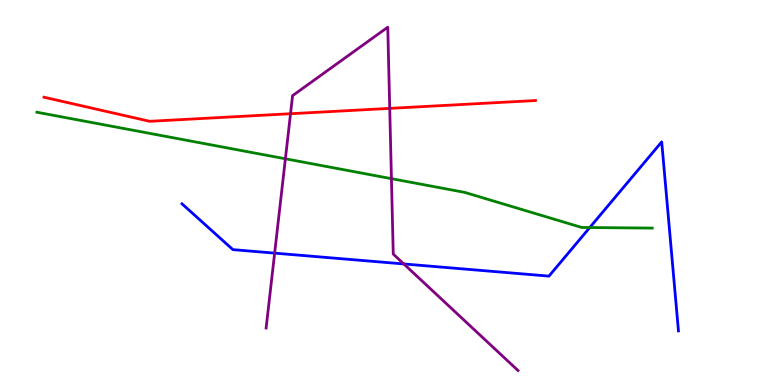[{'lines': ['blue', 'red'], 'intersections': []}, {'lines': ['green', 'red'], 'intersections': []}, {'lines': ['purple', 'red'], 'intersections': [{'x': 3.75, 'y': 7.05}, {'x': 5.03, 'y': 7.19}]}, {'lines': ['blue', 'green'], 'intersections': [{'x': 7.61, 'y': 4.09}]}, {'lines': ['blue', 'purple'], 'intersections': [{'x': 3.54, 'y': 3.43}, {'x': 5.21, 'y': 3.14}]}, {'lines': ['green', 'purple'], 'intersections': [{'x': 3.68, 'y': 5.88}, {'x': 5.05, 'y': 5.36}]}]